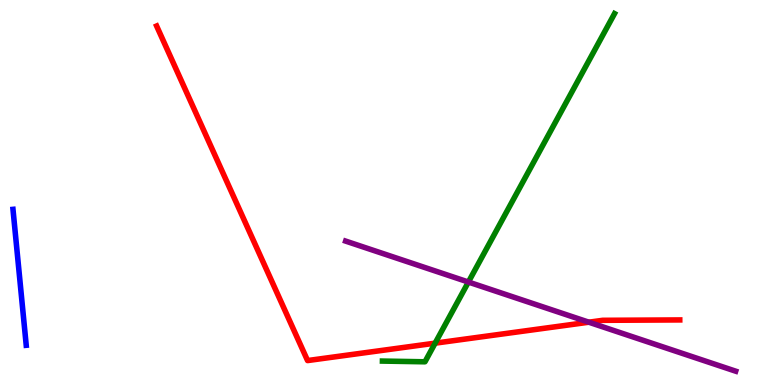[{'lines': ['blue', 'red'], 'intersections': []}, {'lines': ['green', 'red'], 'intersections': [{'x': 5.61, 'y': 1.09}]}, {'lines': ['purple', 'red'], 'intersections': [{'x': 7.6, 'y': 1.63}]}, {'lines': ['blue', 'green'], 'intersections': []}, {'lines': ['blue', 'purple'], 'intersections': []}, {'lines': ['green', 'purple'], 'intersections': [{'x': 6.04, 'y': 2.67}]}]